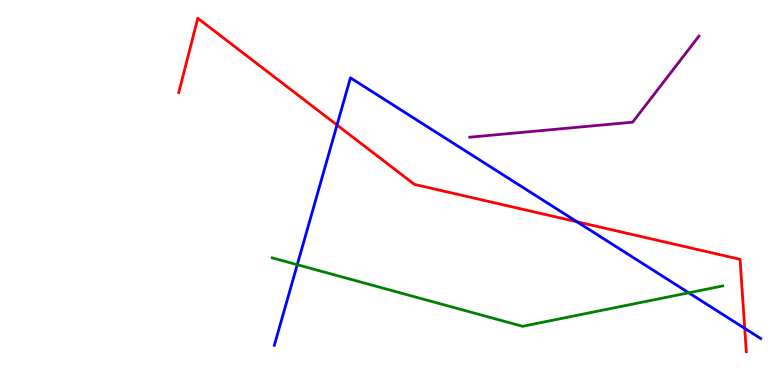[{'lines': ['blue', 'red'], 'intersections': [{'x': 4.35, 'y': 6.75}, {'x': 7.44, 'y': 4.24}, {'x': 9.61, 'y': 1.47}]}, {'lines': ['green', 'red'], 'intersections': []}, {'lines': ['purple', 'red'], 'intersections': []}, {'lines': ['blue', 'green'], 'intersections': [{'x': 3.84, 'y': 3.12}, {'x': 8.89, 'y': 2.4}]}, {'lines': ['blue', 'purple'], 'intersections': []}, {'lines': ['green', 'purple'], 'intersections': []}]